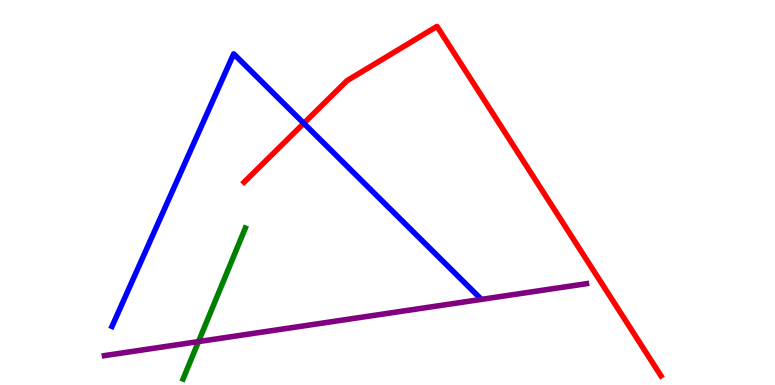[{'lines': ['blue', 'red'], 'intersections': [{'x': 3.92, 'y': 6.8}]}, {'lines': ['green', 'red'], 'intersections': []}, {'lines': ['purple', 'red'], 'intersections': []}, {'lines': ['blue', 'green'], 'intersections': []}, {'lines': ['blue', 'purple'], 'intersections': []}, {'lines': ['green', 'purple'], 'intersections': [{'x': 2.56, 'y': 1.13}]}]